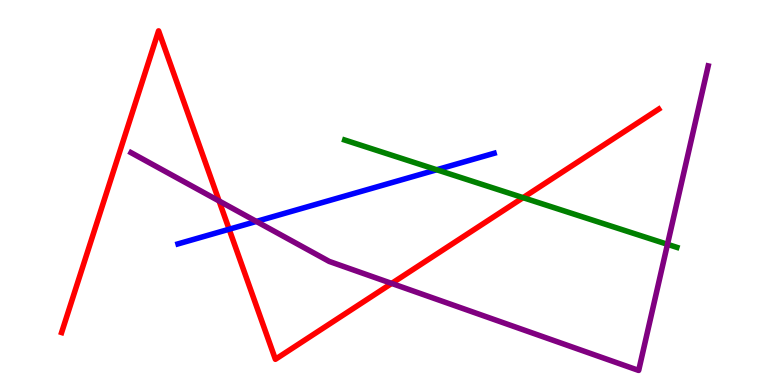[{'lines': ['blue', 'red'], 'intersections': [{'x': 2.96, 'y': 4.05}]}, {'lines': ['green', 'red'], 'intersections': [{'x': 6.75, 'y': 4.87}]}, {'lines': ['purple', 'red'], 'intersections': [{'x': 2.83, 'y': 4.78}, {'x': 5.05, 'y': 2.64}]}, {'lines': ['blue', 'green'], 'intersections': [{'x': 5.63, 'y': 5.59}]}, {'lines': ['blue', 'purple'], 'intersections': [{'x': 3.31, 'y': 4.25}]}, {'lines': ['green', 'purple'], 'intersections': [{'x': 8.61, 'y': 3.65}]}]